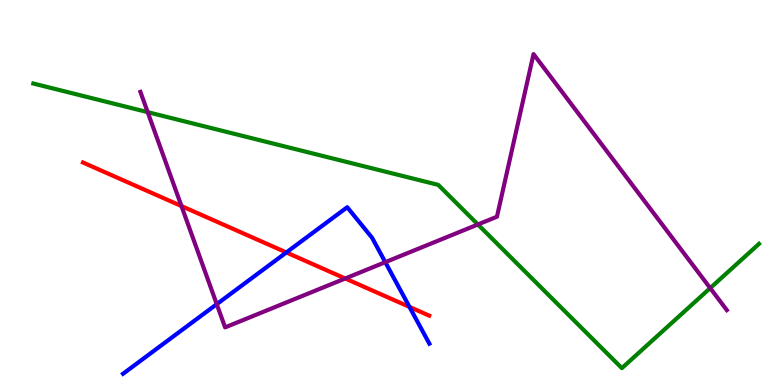[{'lines': ['blue', 'red'], 'intersections': [{'x': 3.69, 'y': 3.44}, {'x': 5.28, 'y': 2.03}]}, {'lines': ['green', 'red'], 'intersections': []}, {'lines': ['purple', 'red'], 'intersections': [{'x': 2.34, 'y': 4.65}, {'x': 4.45, 'y': 2.77}]}, {'lines': ['blue', 'green'], 'intersections': []}, {'lines': ['blue', 'purple'], 'intersections': [{'x': 2.8, 'y': 2.1}, {'x': 4.97, 'y': 3.19}]}, {'lines': ['green', 'purple'], 'intersections': [{'x': 1.91, 'y': 7.09}, {'x': 6.17, 'y': 4.17}, {'x': 9.16, 'y': 2.52}]}]